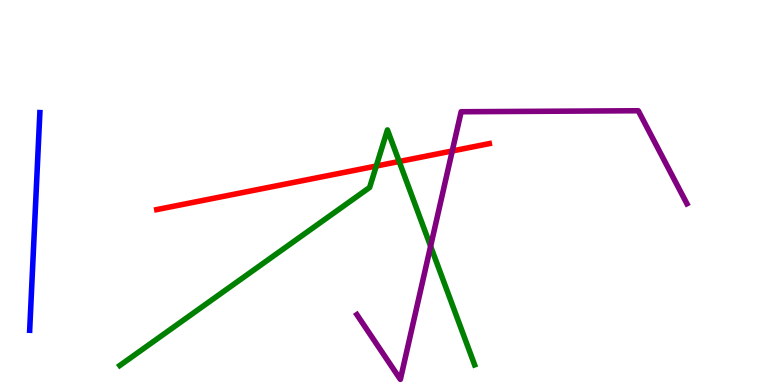[{'lines': ['blue', 'red'], 'intersections': []}, {'lines': ['green', 'red'], 'intersections': [{'x': 4.86, 'y': 5.69}, {'x': 5.15, 'y': 5.81}]}, {'lines': ['purple', 'red'], 'intersections': [{'x': 5.84, 'y': 6.08}]}, {'lines': ['blue', 'green'], 'intersections': []}, {'lines': ['blue', 'purple'], 'intersections': []}, {'lines': ['green', 'purple'], 'intersections': [{'x': 5.56, 'y': 3.6}]}]